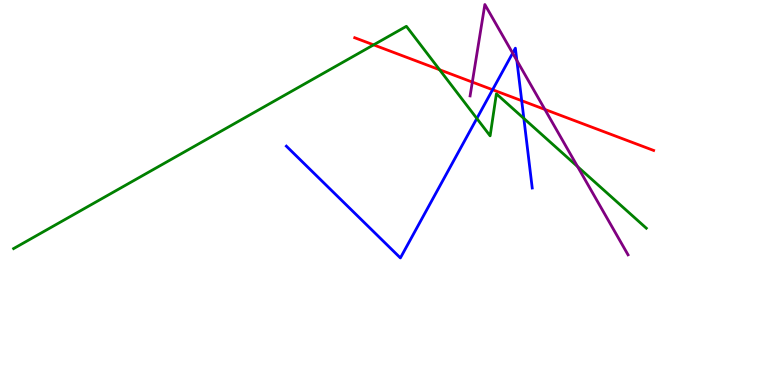[{'lines': ['blue', 'red'], 'intersections': [{'x': 6.36, 'y': 7.67}, {'x': 6.73, 'y': 7.38}]}, {'lines': ['green', 'red'], 'intersections': [{'x': 4.82, 'y': 8.83}, {'x': 5.67, 'y': 8.19}]}, {'lines': ['purple', 'red'], 'intersections': [{'x': 6.09, 'y': 7.87}, {'x': 7.03, 'y': 7.16}]}, {'lines': ['blue', 'green'], 'intersections': [{'x': 6.15, 'y': 6.92}, {'x': 6.76, 'y': 6.92}]}, {'lines': ['blue', 'purple'], 'intersections': [{'x': 6.61, 'y': 8.62}, {'x': 6.67, 'y': 8.43}]}, {'lines': ['green', 'purple'], 'intersections': [{'x': 7.45, 'y': 5.67}]}]